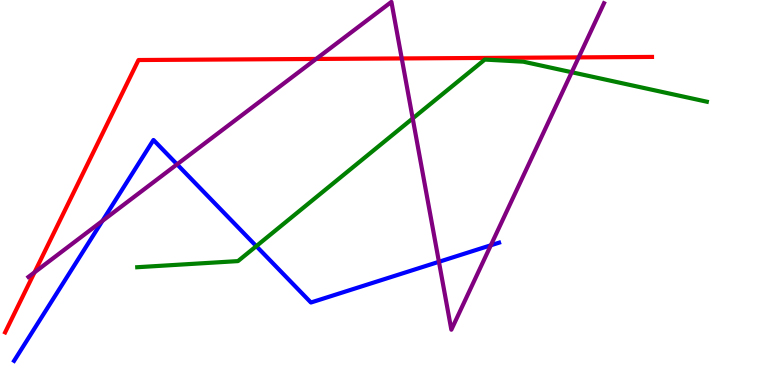[{'lines': ['blue', 'red'], 'intersections': []}, {'lines': ['green', 'red'], 'intersections': []}, {'lines': ['purple', 'red'], 'intersections': [{'x': 0.446, 'y': 2.93}, {'x': 4.08, 'y': 8.47}, {'x': 5.18, 'y': 8.48}, {'x': 7.47, 'y': 8.51}]}, {'lines': ['blue', 'green'], 'intersections': [{'x': 3.31, 'y': 3.61}]}, {'lines': ['blue', 'purple'], 'intersections': [{'x': 1.32, 'y': 4.26}, {'x': 2.28, 'y': 5.73}, {'x': 5.66, 'y': 3.2}, {'x': 6.33, 'y': 3.63}]}, {'lines': ['green', 'purple'], 'intersections': [{'x': 5.33, 'y': 6.92}, {'x': 7.38, 'y': 8.12}]}]